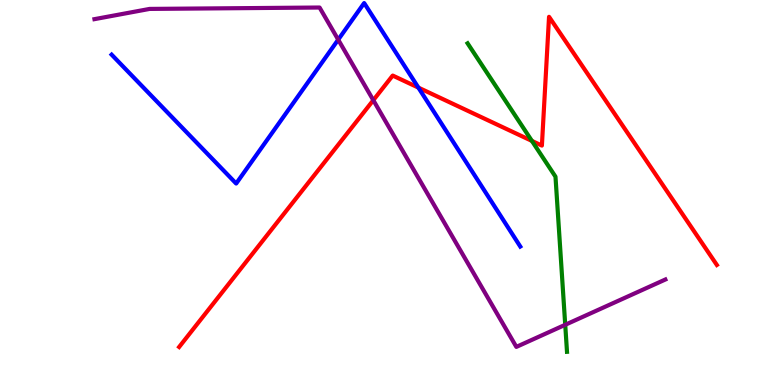[{'lines': ['blue', 'red'], 'intersections': [{'x': 5.4, 'y': 7.72}]}, {'lines': ['green', 'red'], 'intersections': [{'x': 6.86, 'y': 6.34}]}, {'lines': ['purple', 'red'], 'intersections': [{'x': 4.82, 'y': 7.4}]}, {'lines': ['blue', 'green'], 'intersections': []}, {'lines': ['blue', 'purple'], 'intersections': [{'x': 4.36, 'y': 8.97}]}, {'lines': ['green', 'purple'], 'intersections': [{'x': 7.29, 'y': 1.56}]}]